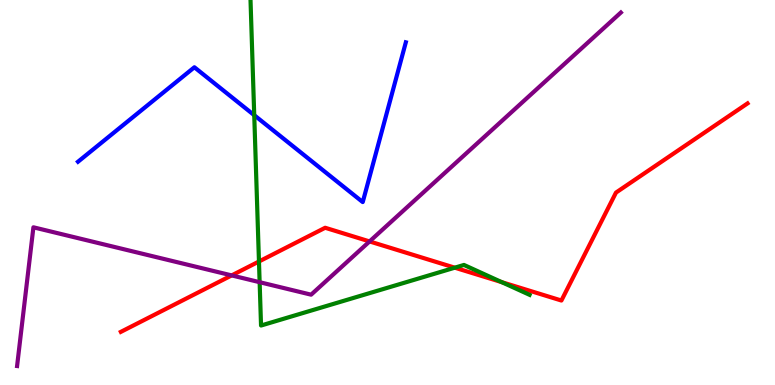[{'lines': ['blue', 'red'], 'intersections': []}, {'lines': ['green', 'red'], 'intersections': [{'x': 3.34, 'y': 3.21}, {'x': 5.87, 'y': 3.05}, {'x': 6.47, 'y': 2.67}]}, {'lines': ['purple', 'red'], 'intersections': [{'x': 2.99, 'y': 2.85}, {'x': 4.77, 'y': 3.73}]}, {'lines': ['blue', 'green'], 'intersections': [{'x': 3.28, 'y': 7.01}]}, {'lines': ['blue', 'purple'], 'intersections': []}, {'lines': ['green', 'purple'], 'intersections': [{'x': 3.35, 'y': 2.67}]}]